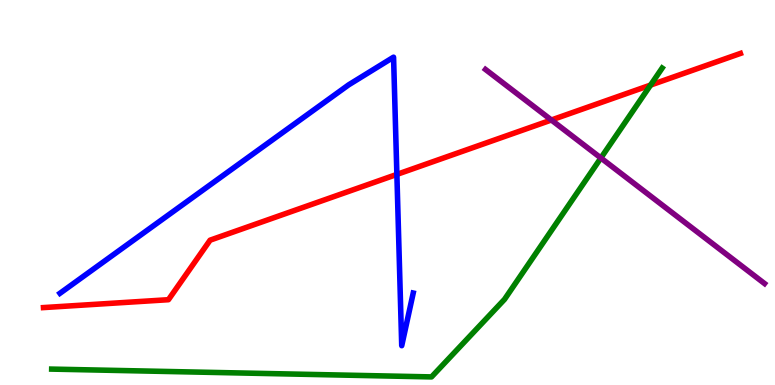[{'lines': ['blue', 'red'], 'intersections': [{'x': 5.12, 'y': 5.47}]}, {'lines': ['green', 'red'], 'intersections': [{'x': 8.39, 'y': 7.79}]}, {'lines': ['purple', 'red'], 'intersections': [{'x': 7.11, 'y': 6.88}]}, {'lines': ['blue', 'green'], 'intersections': []}, {'lines': ['blue', 'purple'], 'intersections': []}, {'lines': ['green', 'purple'], 'intersections': [{'x': 7.75, 'y': 5.9}]}]